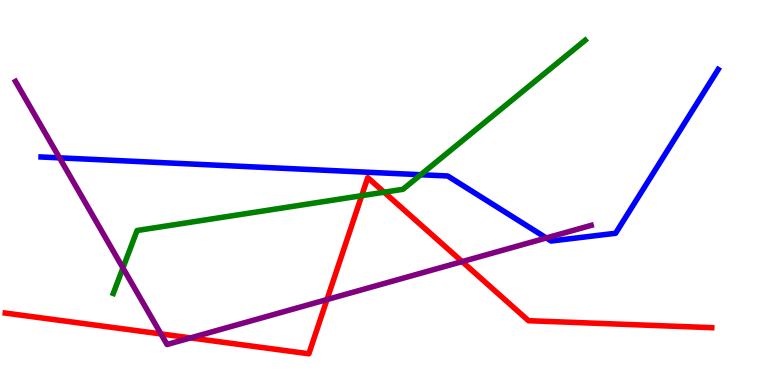[{'lines': ['blue', 'red'], 'intersections': []}, {'lines': ['green', 'red'], 'intersections': [{'x': 4.67, 'y': 4.92}, {'x': 4.96, 'y': 5.01}]}, {'lines': ['purple', 'red'], 'intersections': [{'x': 2.08, 'y': 1.33}, {'x': 2.46, 'y': 1.22}, {'x': 4.22, 'y': 2.22}, {'x': 5.96, 'y': 3.2}]}, {'lines': ['blue', 'green'], 'intersections': [{'x': 5.43, 'y': 5.46}]}, {'lines': ['blue', 'purple'], 'intersections': [{'x': 0.768, 'y': 5.9}, {'x': 7.05, 'y': 3.82}]}, {'lines': ['green', 'purple'], 'intersections': [{'x': 1.59, 'y': 3.04}]}]